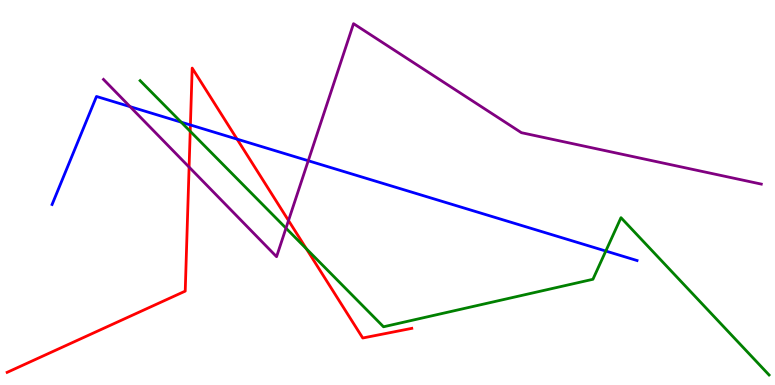[{'lines': ['blue', 'red'], 'intersections': [{'x': 2.46, 'y': 6.75}, {'x': 3.06, 'y': 6.39}]}, {'lines': ['green', 'red'], 'intersections': [{'x': 2.45, 'y': 6.59}, {'x': 3.95, 'y': 3.54}]}, {'lines': ['purple', 'red'], 'intersections': [{'x': 2.44, 'y': 5.66}, {'x': 3.72, 'y': 4.27}]}, {'lines': ['blue', 'green'], 'intersections': [{'x': 2.34, 'y': 6.83}, {'x': 7.82, 'y': 3.48}]}, {'lines': ['blue', 'purple'], 'intersections': [{'x': 1.68, 'y': 7.23}, {'x': 3.98, 'y': 5.83}]}, {'lines': ['green', 'purple'], 'intersections': [{'x': 3.69, 'y': 4.07}]}]